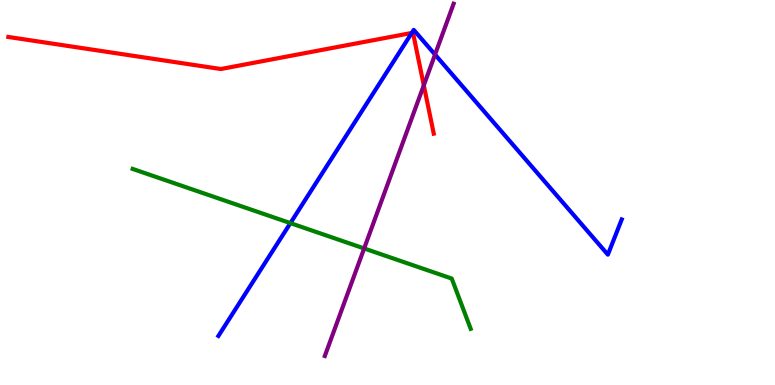[{'lines': ['blue', 'red'], 'intersections': [{'x': 5.31, 'y': 9.14}]}, {'lines': ['green', 'red'], 'intersections': []}, {'lines': ['purple', 'red'], 'intersections': [{'x': 5.47, 'y': 7.78}]}, {'lines': ['blue', 'green'], 'intersections': [{'x': 3.75, 'y': 4.2}]}, {'lines': ['blue', 'purple'], 'intersections': [{'x': 5.61, 'y': 8.58}]}, {'lines': ['green', 'purple'], 'intersections': [{'x': 4.7, 'y': 3.55}]}]